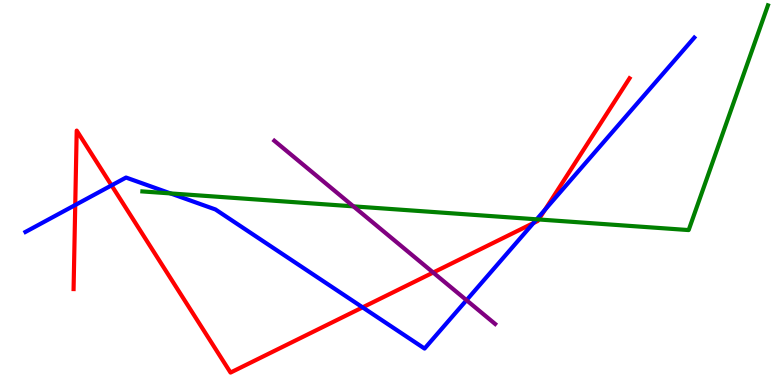[{'lines': ['blue', 'red'], 'intersections': [{'x': 0.971, 'y': 4.67}, {'x': 1.44, 'y': 5.18}, {'x': 4.68, 'y': 2.02}, {'x': 6.88, 'y': 4.21}, {'x': 7.03, 'y': 4.55}]}, {'lines': ['green', 'red'], 'intersections': [{'x': 6.95, 'y': 4.3}]}, {'lines': ['purple', 'red'], 'intersections': [{'x': 5.59, 'y': 2.92}]}, {'lines': ['blue', 'green'], 'intersections': [{'x': 2.2, 'y': 4.98}, {'x': 6.92, 'y': 4.3}]}, {'lines': ['blue', 'purple'], 'intersections': [{'x': 6.02, 'y': 2.2}]}, {'lines': ['green', 'purple'], 'intersections': [{'x': 4.56, 'y': 4.64}]}]